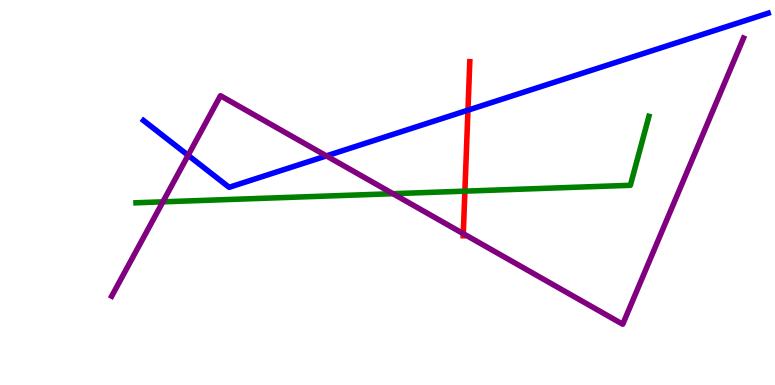[{'lines': ['blue', 'red'], 'intersections': [{'x': 6.04, 'y': 7.14}]}, {'lines': ['green', 'red'], 'intersections': [{'x': 6.0, 'y': 5.04}]}, {'lines': ['purple', 'red'], 'intersections': [{'x': 5.98, 'y': 3.93}]}, {'lines': ['blue', 'green'], 'intersections': []}, {'lines': ['blue', 'purple'], 'intersections': [{'x': 2.43, 'y': 5.97}, {'x': 4.21, 'y': 5.95}]}, {'lines': ['green', 'purple'], 'intersections': [{'x': 2.1, 'y': 4.76}, {'x': 5.07, 'y': 4.97}]}]